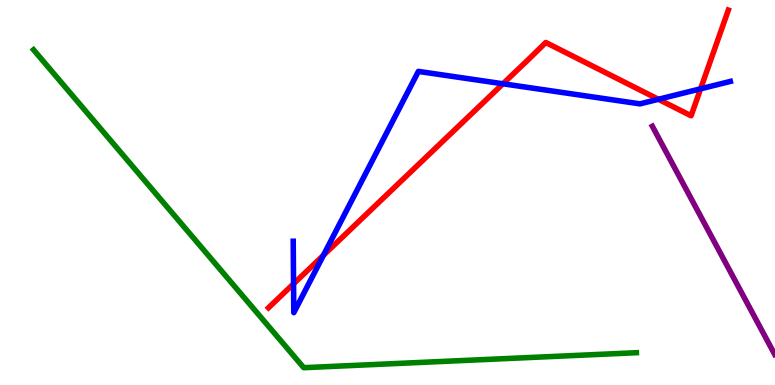[{'lines': ['blue', 'red'], 'intersections': [{'x': 3.79, 'y': 2.63}, {'x': 4.17, 'y': 3.37}, {'x': 6.49, 'y': 7.82}, {'x': 8.5, 'y': 7.42}, {'x': 9.04, 'y': 7.69}]}, {'lines': ['green', 'red'], 'intersections': []}, {'lines': ['purple', 'red'], 'intersections': []}, {'lines': ['blue', 'green'], 'intersections': []}, {'lines': ['blue', 'purple'], 'intersections': []}, {'lines': ['green', 'purple'], 'intersections': []}]